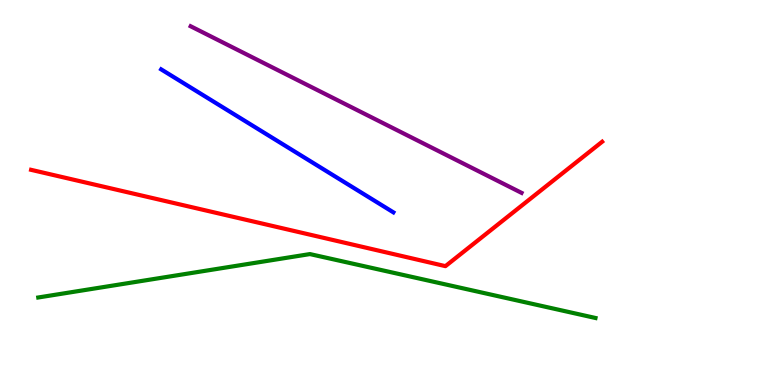[{'lines': ['blue', 'red'], 'intersections': []}, {'lines': ['green', 'red'], 'intersections': []}, {'lines': ['purple', 'red'], 'intersections': []}, {'lines': ['blue', 'green'], 'intersections': []}, {'lines': ['blue', 'purple'], 'intersections': []}, {'lines': ['green', 'purple'], 'intersections': []}]